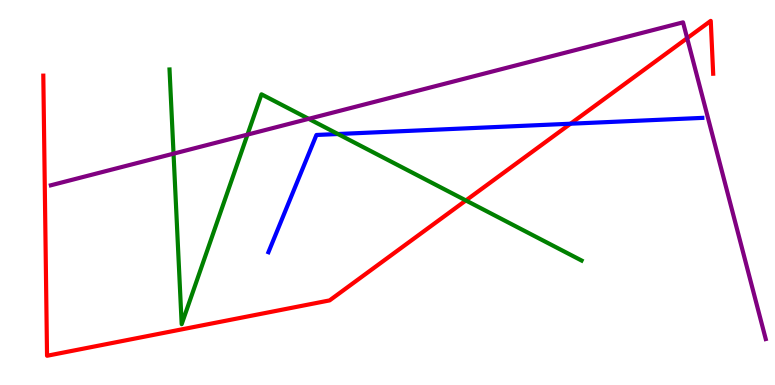[{'lines': ['blue', 'red'], 'intersections': [{'x': 7.36, 'y': 6.79}]}, {'lines': ['green', 'red'], 'intersections': [{'x': 6.01, 'y': 4.79}]}, {'lines': ['purple', 'red'], 'intersections': [{'x': 8.87, 'y': 9.01}]}, {'lines': ['blue', 'green'], 'intersections': [{'x': 4.36, 'y': 6.52}]}, {'lines': ['blue', 'purple'], 'intersections': []}, {'lines': ['green', 'purple'], 'intersections': [{'x': 2.24, 'y': 6.01}, {'x': 3.19, 'y': 6.5}, {'x': 3.98, 'y': 6.91}]}]